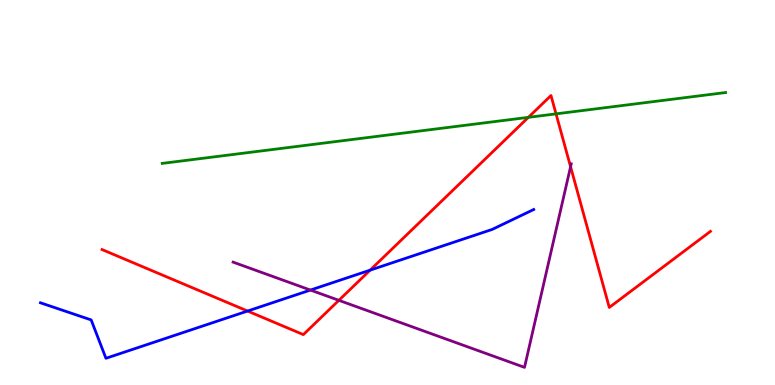[{'lines': ['blue', 'red'], 'intersections': [{'x': 3.19, 'y': 1.92}, {'x': 4.78, 'y': 2.98}]}, {'lines': ['green', 'red'], 'intersections': [{'x': 6.82, 'y': 6.95}, {'x': 7.17, 'y': 7.04}]}, {'lines': ['purple', 'red'], 'intersections': [{'x': 4.37, 'y': 2.2}, {'x': 7.36, 'y': 5.67}]}, {'lines': ['blue', 'green'], 'intersections': []}, {'lines': ['blue', 'purple'], 'intersections': [{'x': 4.01, 'y': 2.47}]}, {'lines': ['green', 'purple'], 'intersections': []}]